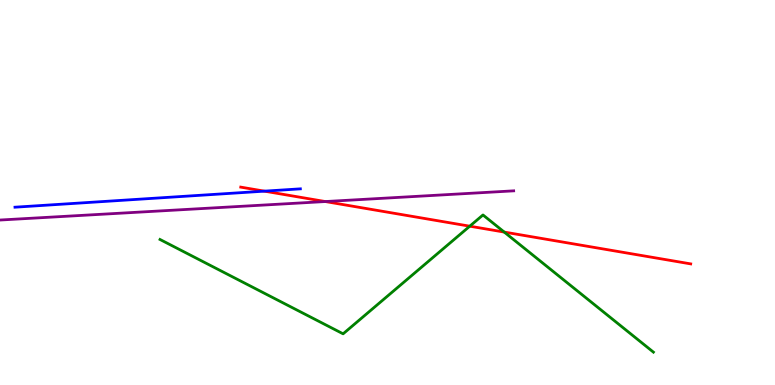[{'lines': ['blue', 'red'], 'intersections': [{'x': 3.41, 'y': 5.03}]}, {'lines': ['green', 'red'], 'intersections': [{'x': 6.06, 'y': 4.12}, {'x': 6.51, 'y': 3.97}]}, {'lines': ['purple', 'red'], 'intersections': [{'x': 4.2, 'y': 4.76}]}, {'lines': ['blue', 'green'], 'intersections': []}, {'lines': ['blue', 'purple'], 'intersections': []}, {'lines': ['green', 'purple'], 'intersections': []}]